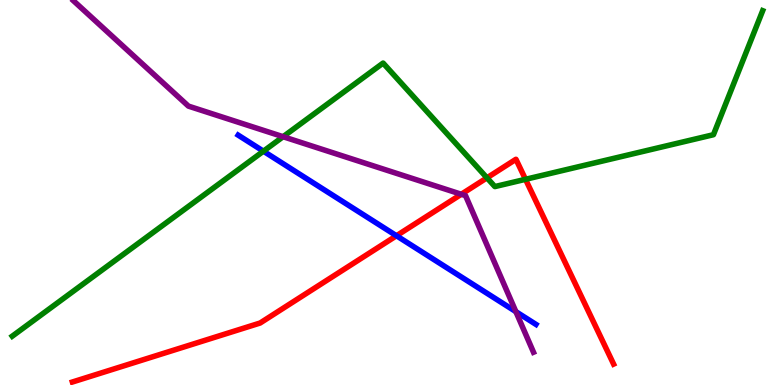[{'lines': ['blue', 'red'], 'intersections': [{'x': 5.12, 'y': 3.88}]}, {'lines': ['green', 'red'], 'intersections': [{'x': 6.28, 'y': 5.38}, {'x': 6.78, 'y': 5.34}]}, {'lines': ['purple', 'red'], 'intersections': [{'x': 5.95, 'y': 4.95}]}, {'lines': ['blue', 'green'], 'intersections': [{'x': 3.4, 'y': 6.07}]}, {'lines': ['blue', 'purple'], 'intersections': [{'x': 6.66, 'y': 1.91}]}, {'lines': ['green', 'purple'], 'intersections': [{'x': 3.65, 'y': 6.45}]}]